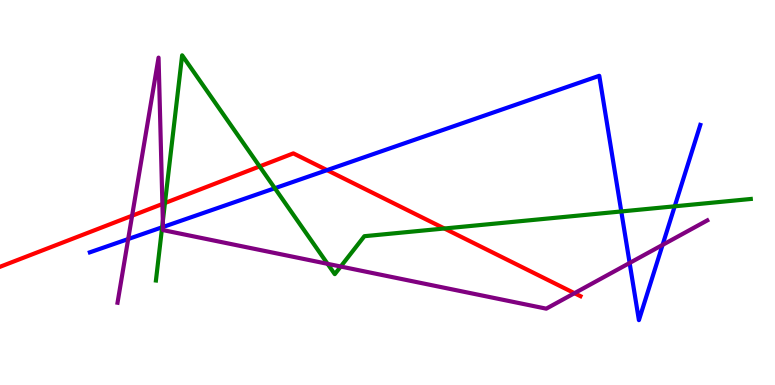[{'lines': ['blue', 'red'], 'intersections': [{'x': 4.22, 'y': 5.58}]}, {'lines': ['green', 'red'], 'intersections': [{'x': 2.13, 'y': 4.73}, {'x': 3.35, 'y': 5.68}, {'x': 5.73, 'y': 4.07}]}, {'lines': ['purple', 'red'], 'intersections': [{'x': 1.7, 'y': 4.4}, {'x': 2.1, 'y': 4.7}, {'x': 7.41, 'y': 2.38}]}, {'lines': ['blue', 'green'], 'intersections': [{'x': 2.09, 'y': 4.1}, {'x': 3.55, 'y': 5.11}, {'x': 8.02, 'y': 4.51}, {'x': 8.71, 'y': 4.64}]}, {'lines': ['blue', 'purple'], 'intersections': [{'x': 1.65, 'y': 3.79}, {'x': 2.1, 'y': 4.1}, {'x': 8.12, 'y': 3.17}, {'x': 8.55, 'y': 3.64}]}, {'lines': ['green', 'purple'], 'intersections': [{'x': 2.1, 'y': 4.26}, {'x': 4.23, 'y': 3.15}, {'x': 4.4, 'y': 3.08}]}]